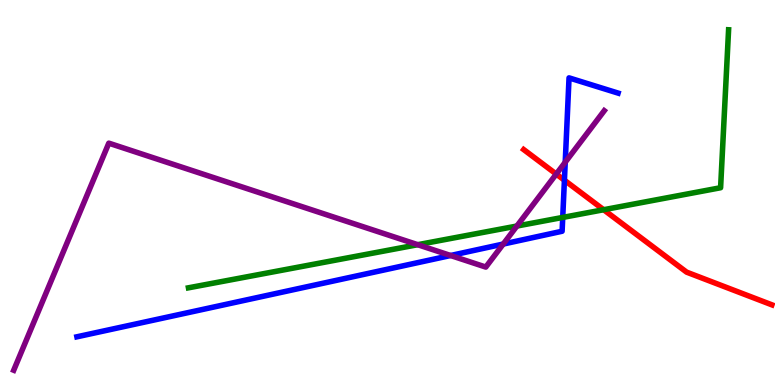[{'lines': ['blue', 'red'], 'intersections': [{'x': 7.28, 'y': 5.32}]}, {'lines': ['green', 'red'], 'intersections': [{'x': 7.79, 'y': 4.55}]}, {'lines': ['purple', 'red'], 'intersections': [{'x': 7.18, 'y': 5.48}]}, {'lines': ['blue', 'green'], 'intersections': [{'x': 7.26, 'y': 4.35}]}, {'lines': ['blue', 'purple'], 'intersections': [{'x': 5.81, 'y': 3.36}, {'x': 6.49, 'y': 3.66}, {'x': 7.29, 'y': 5.79}]}, {'lines': ['green', 'purple'], 'intersections': [{'x': 5.39, 'y': 3.64}, {'x': 6.67, 'y': 4.13}]}]